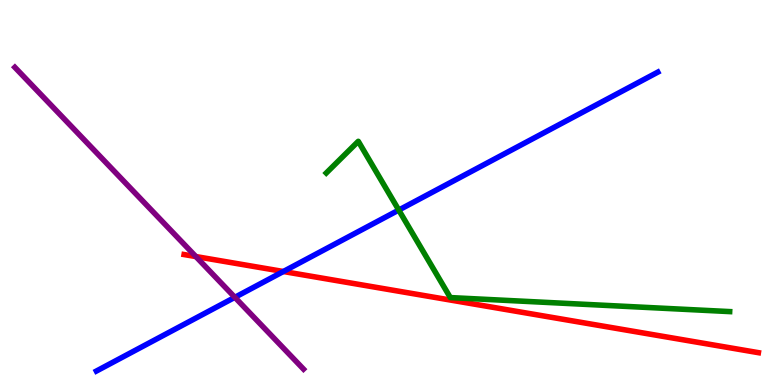[{'lines': ['blue', 'red'], 'intersections': [{'x': 3.66, 'y': 2.95}]}, {'lines': ['green', 'red'], 'intersections': []}, {'lines': ['purple', 'red'], 'intersections': [{'x': 2.53, 'y': 3.34}]}, {'lines': ['blue', 'green'], 'intersections': [{'x': 5.15, 'y': 4.54}]}, {'lines': ['blue', 'purple'], 'intersections': [{'x': 3.03, 'y': 2.28}]}, {'lines': ['green', 'purple'], 'intersections': []}]